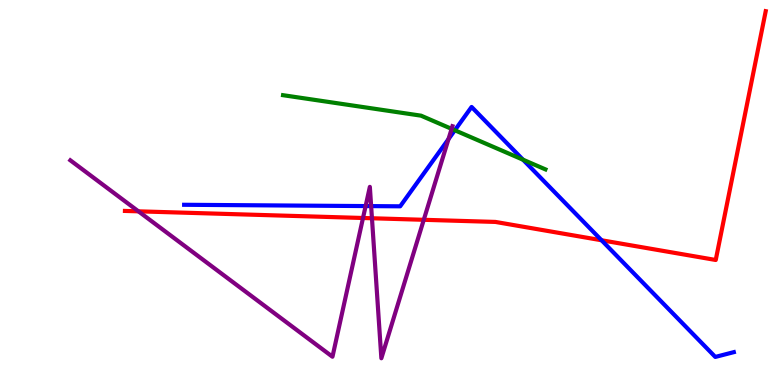[{'lines': ['blue', 'red'], 'intersections': [{'x': 7.76, 'y': 3.76}]}, {'lines': ['green', 'red'], 'intersections': []}, {'lines': ['purple', 'red'], 'intersections': [{'x': 1.79, 'y': 4.51}, {'x': 4.68, 'y': 4.34}, {'x': 4.8, 'y': 4.33}, {'x': 5.47, 'y': 4.29}]}, {'lines': ['blue', 'green'], 'intersections': [{'x': 5.87, 'y': 6.62}, {'x': 6.75, 'y': 5.85}]}, {'lines': ['blue', 'purple'], 'intersections': [{'x': 4.72, 'y': 4.65}, {'x': 4.79, 'y': 4.65}, {'x': 5.79, 'y': 6.39}]}, {'lines': ['green', 'purple'], 'intersections': [{'x': 5.83, 'y': 6.65}]}]